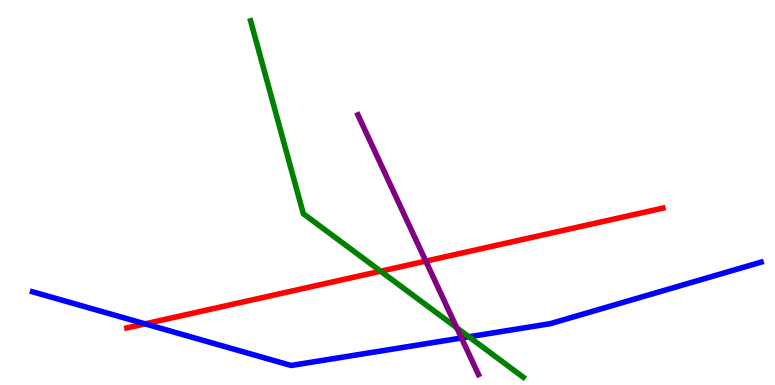[{'lines': ['blue', 'red'], 'intersections': [{'x': 1.87, 'y': 1.59}]}, {'lines': ['green', 'red'], 'intersections': [{'x': 4.91, 'y': 2.96}]}, {'lines': ['purple', 'red'], 'intersections': [{'x': 5.49, 'y': 3.22}]}, {'lines': ['blue', 'green'], 'intersections': [{'x': 6.05, 'y': 1.25}]}, {'lines': ['blue', 'purple'], 'intersections': [{'x': 5.95, 'y': 1.22}]}, {'lines': ['green', 'purple'], 'intersections': [{'x': 5.89, 'y': 1.49}]}]